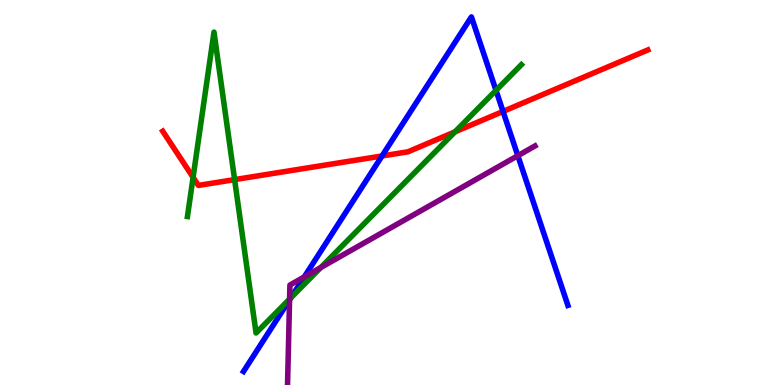[{'lines': ['blue', 'red'], 'intersections': [{'x': 4.93, 'y': 5.95}, {'x': 6.49, 'y': 7.11}]}, {'lines': ['green', 'red'], 'intersections': [{'x': 2.49, 'y': 5.39}, {'x': 3.03, 'y': 5.33}, {'x': 5.87, 'y': 6.58}]}, {'lines': ['purple', 'red'], 'intersections': []}, {'lines': ['blue', 'green'], 'intersections': [{'x': 3.75, 'y': 2.26}, {'x': 6.4, 'y': 7.65}]}, {'lines': ['blue', 'purple'], 'intersections': [{'x': 3.74, 'y': 2.21}, {'x': 3.93, 'y': 2.81}, {'x': 6.68, 'y': 5.96}]}, {'lines': ['green', 'purple'], 'intersections': [{'x': 3.74, 'y': 2.23}, {'x': 4.14, 'y': 3.05}]}]